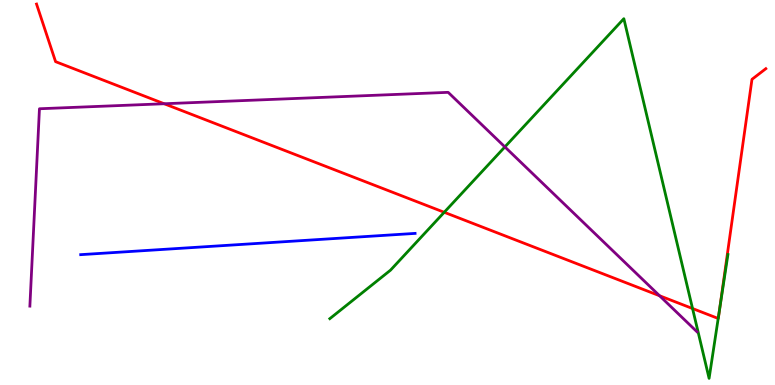[{'lines': ['blue', 'red'], 'intersections': []}, {'lines': ['green', 'red'], 'intersections': [{'x': 5.73, 'y': 4.49}, {'x': 8.94, 'y': 1.99}, {'x': 9.27, 'y': 1.73}, {'x': 9.28, 'y': 1.94}]}, {'lines': ['purple', 'red'], 'intersections': [{'x': 2.12, 'y': 7.31}, {'x': 8.51, 'y': 2.32}]}, {'lines': ['blue', 'green'], 'intersections': []}, {'lines': ['blue', 'purple'], 'intersections': []}, {'lines': ['green', 'purple'], 'intersections': [{'x': 6.51, 'y': 6.18}]}]